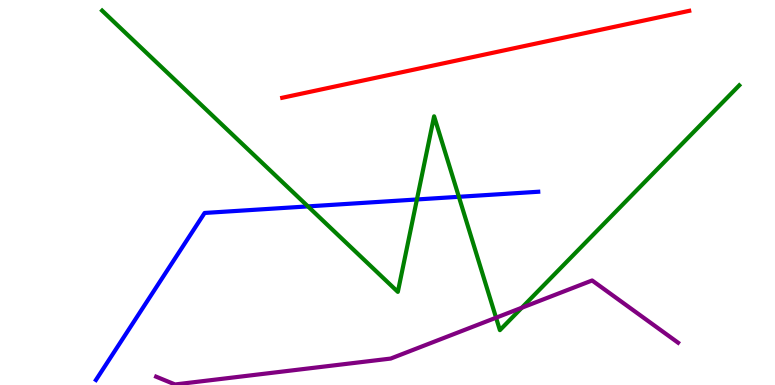[{'lines': ['blue', 'red'], 'intersections': []}, {'lines': ['green', 'red'], 'intersections': []}, {'lines': ['purple', 'red'], 'intersections': []}, {'lines': ['blue', 'green'], 'intersections': [{'x': 3.97, 'y': 4.64}, {'x': 5.38, 'y': 4.82}, {'x': 5.92, 'y': 4.89}]}, {'lines': ['blue', 'purple'], 'intersections': []}, {'lines': ['green', 'purple'], 'intersections': [{'x': 6.4, 'y': 1.75}, {'x': 6.73, 'y': 2.01}]}]